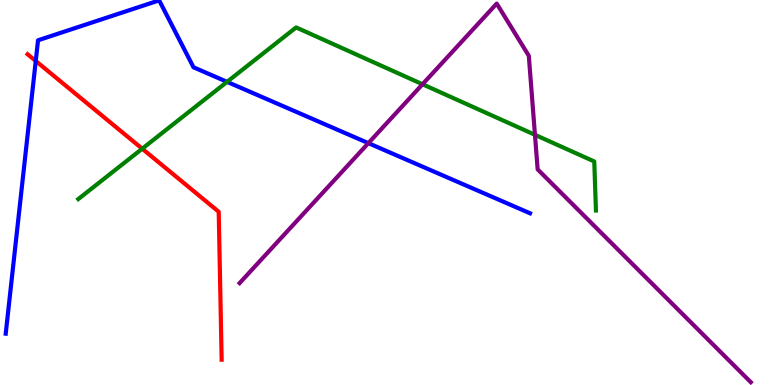[{'lines': ['blue', 'red'], 'intersections': [{'x': 0.461, 'y': 8.42}]}, {'lines': ['green', 'red'], 'intersections': [{'x': 1.83, 'y': 6.14}]}, {'lines': ['purple', 'red'], 'intersections': []}, {'lines': ['blue', 'green'], 'intersections': [{'x': 2.93, 'y': 7.87}]}, {'lines': ['blue', 'purple'], 'intersections': [{'x': 4.75, 'y': 6.28}]}, {'lines': ['green', 'purple'], 'intersections': [{'x': 5.45, 'y': 7.81}, {'x': 6.9, 'y': 6.5}]}]